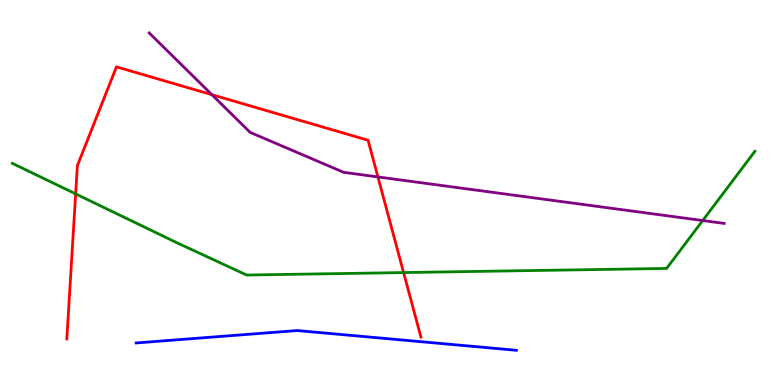[{'lines': ['blue', 'red'], 'intersections': []}, {'lines': ['green', 'red'], 'intersections': [{'x': 0.976, 'y': 4.96}, {'x': 5.21, 'y': 2.92}]}, {'lines': ['purple', 'red'], 'intersections': [{'x': 2.73, 'y': 7.54}, {'x': 4.88, 'y': 5.4}]}, {'lines': ['blue', 'green'], 'intersections': []}, {'lines': ['blue', 'purple'], 'intersections': []}, {'lines': ['green', 'purple'], 'intersections': [{'x': 9.07, 'y': 4.27}]}]